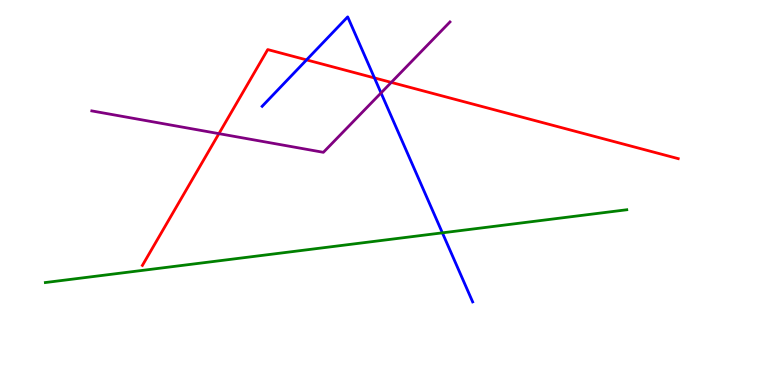[{'lines': ['blue', 'red'], 'intersections': [{'x': 3.96, 'y': 8.44}, {'x': 4.83, 'y': 7.98}]}, {'lines': ['green', 'red'], 'intersections': []}, {'lines': ['purple', 'red'], 'intersections': [{'x': 2.82, 'y': 6.53}, {'x': 5.05, 'y': 7.86}]}, {'lines': ['blue', 'green'], 'intersections': [{'x': 5.71, 'y': 3.95}]}, {'lines': ['blue', 'purple'], 'intersections': [{'x': 4.92, 'y': 7.59}]}, {'lines': ['green', 'purple'], 'intersections': []}]